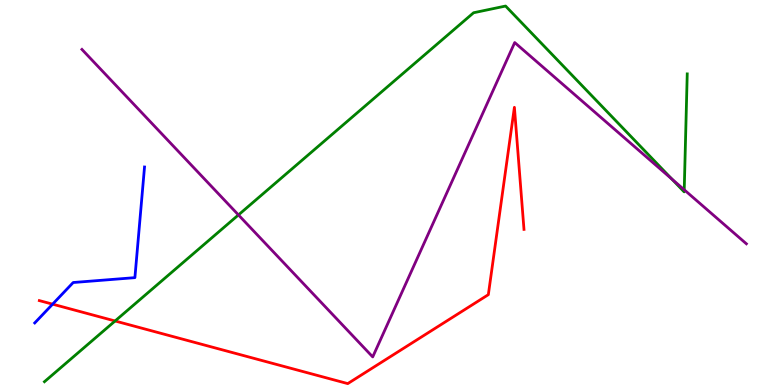[{'lines': ['blue', 'red'], 'intersections': [{'x': 0.679, 'y': 2.1}]}, {'lines': ['green', 'red'], 'intersections': [{'x': 1.48, 'y': 1.66}]}, {'lines': ['purple', 'red'], 'intersections': []}, {'lines': ['blue', 'green'], 'intersections': []}, {'lines': ['blue', 'purple'], 'intersections': []}, {'lines': ['green', 'purple'], 'intersections': [{'x': 3.08, 'y': 4.42}, {'x': 8.67, 'y': 5.35}, {'x': 8.83, 'y': 5.07}]}]